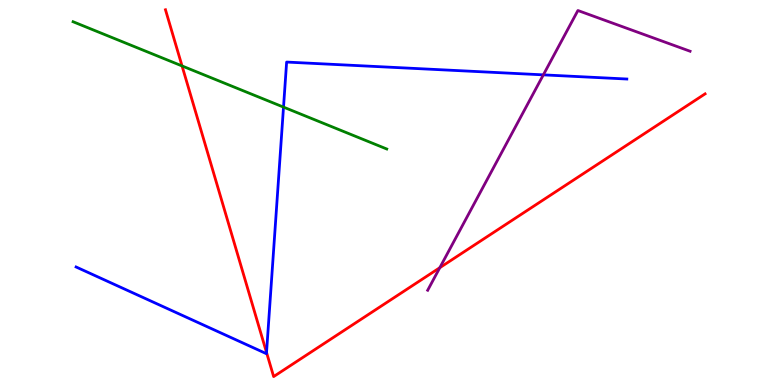[{'lines': ['blue', 'red'], 'intersections': [{'x': 3.44, 'y': 0.845}]}, {'lines': ['green', 'red'], 'intersections': [{'x': 2.35, 'y': 8.29}]}, {'lines': ['purple', 'red'], 'intersections': [{'x': 5.68, 'y': 3.05}]}, {'lines': ['blue', 'green'], 'intersections': [{'x': 3.66, 'y': 7.22}]}, {'lines': ['blue', 'purple'], 'intersections': [{'x': 7.01, 'y': 8.06}]}, {'lines': ['green', 'purple'], 'intersections': []}]